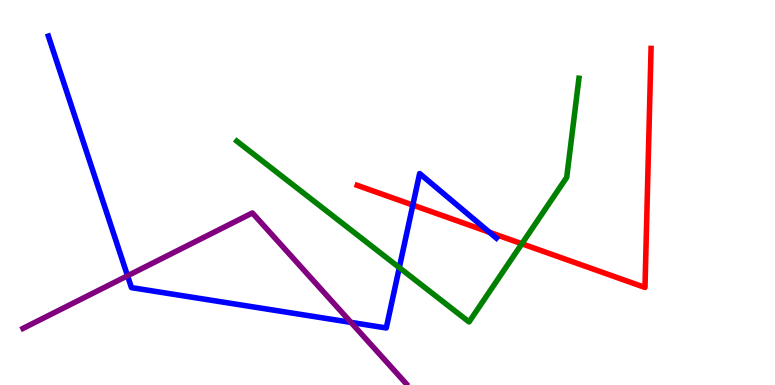[{'lines': ['blue', 'red'], 'intersections': [{'x': 5.33, 'y': 4.67}, {'x': 6.32, 'y': 3.97}]}, {'lines': ['green', 'red'], 'intersections': [{'x': 6.73, 'y': 3.67}]}, {'lines': ['purple', 'red'], 'intersections': []}, {'lines': ['blue', 'green'], 'intersections': [{'x': 5.15, 'y': 3.05}]}, {'lines': ['blue', 'purple'], 'intersections': [{'x': 1.65, 'y': 2.84}, {'x': 4.53, 'y': 1.63}]}, {'lines': ['green', 'purple'], 'intersections': []}]